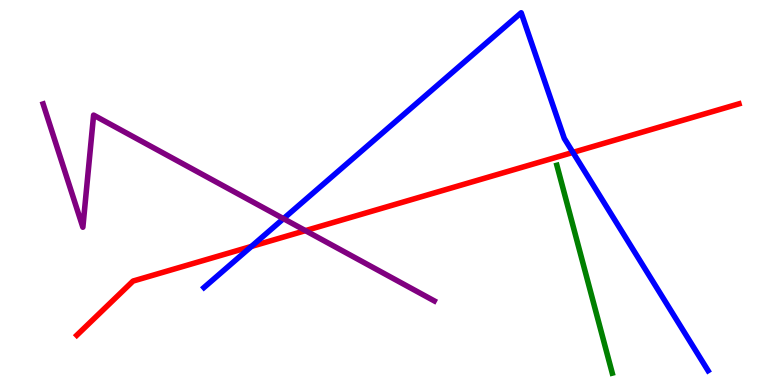[{'lines': ['blue', 'red'], 'intersections': [{'x': 3.24, 'y': 3.6}, {'x': 7.39, 'y': 6.04}]}, {'lines': ['green', 'red'], 'intersections': []}, {'lines': ['purple', 'red'], 'intersections': [{'x': 3.94, 'y': 4.01}]}, {'lines': ['blue', 'green'], 'intersections': []}, {'lines': ['blue', 'purple'], 'intersections': [{'x': 3.66, 'y': 4.32}]}, {'lines': ['green', 'purple'], 'intersections': []}]